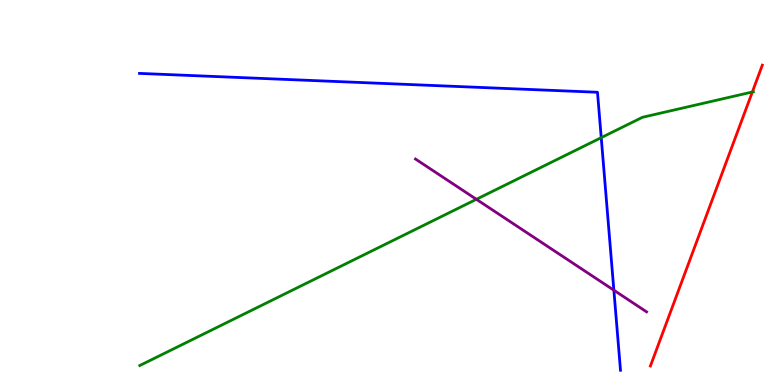[{'lines': ['blue', 'red'], 'intersections': []}, {'lines': ['green', 'red'], 'intersections': [{'x': 9.71, 'y': 7.61}]}, {'lines': ['purple', 'red'], 'intersections': []}, {'lines': ['blue', 'green'], 'intersections': [{'x': 7.76, 'y': 6.42}]}, {'lines': ['blue', 'purple'], 'intersections': [{'x': 7.92, 'y': 2.46}]}, {'lines': ['green', 'purple'], 'intersections': [{'x': 6.15, 'y': 4.82}]}]